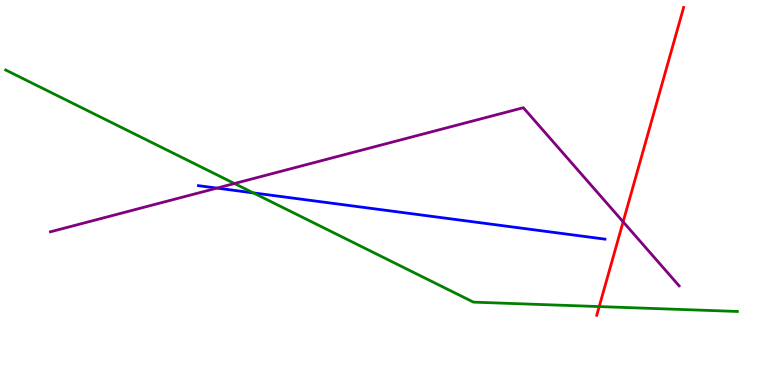[{'lines': ['blue', 'red'], 'intersections': []}, {'lines': ['green', 'red'], 'intersections': [{'x': 7.73, 'y': 2.04}]}, {'lines': ['purple', 'red'], 'intersections': [{'x': 8.04, 'y': 4.24}]}, {'lines': ['blue', 'green'], 'intersections': [{'x': 3.27, 'y': 4.99}]}, {'lines': ['blue', 'purple'], 'intersections': [{'x': 2.8, 'y': 5.11}]}, {'lines': ['green', 'purple'], 'intersections': [{'x': 3.03, 'y': 5.23}]}]